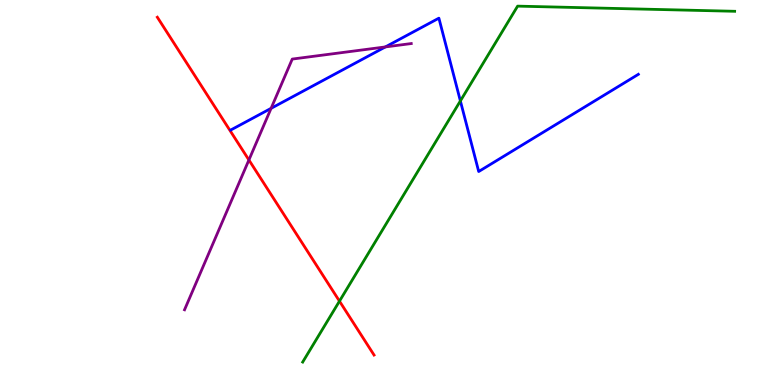[{'lines': ['blue', 'red'], 'intersections': []}, {'lines': ['green', 'red'], 'intersections': [{'x': 4.38, 'y': 2.18}]}, {'lines': ['purple', 'red'], 'intersections': [{'x': 3.21, 'y': 5.84}]}, {'lines': ['blue', 'green'], 'intersections': [{'x': 5.94, 'y': 7.38}]}, {'lines': ['blue', 'purple'], 'intersections': [{'x': 3.5, 'y': 7.19}, {'x': 4.97, 'y': 8.78}]}, {'lines': ['green', 'purple'], 'intersections': []}]